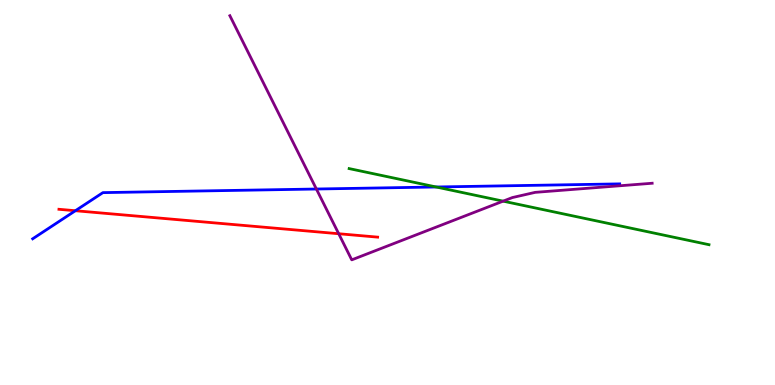[{'lines': ['blue', 'red'], 'intersections': [{'x': 0.973, 'y': 4.53}]}, {'lines': ['green', 'red'], 'intersections': []}, {'lines': ['purple', 'red'], 'intersections': [{'x': 4.37, 'y': 3.93}]}, {'lines': ['blue', 'green'], 'intersections': [{'x': 5.63, 'y': 5.14}]}, {'lines': ['blue', 'purple'], 'intersections': [{'x': 4.08, 'y': 5.09}]}, {'lines': ['green', 'purple'], 'intersections': [{'x': 6.49, 'y': 4.78}]}]